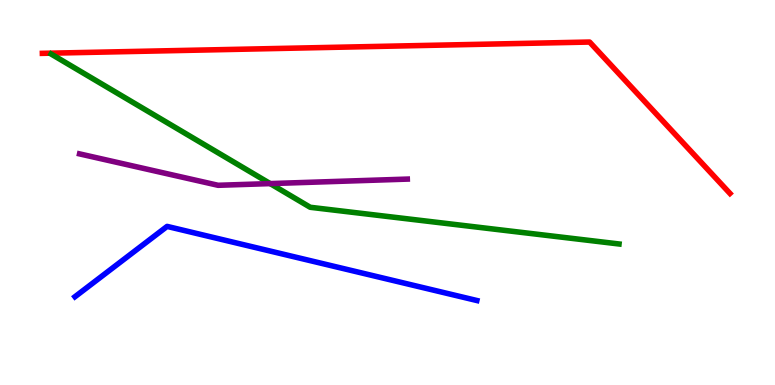[{'lines': ['blue', 'red'], 'intersections': []}, {'lines': ['green', 'red'], 'intersections': []}, {'lines': ['purple', 'red'], 'intersections': []}, {'lines': ['blue', 'green'], 'intersections': []}, {'lines': ['blue', 'purple'], 'intersections': []}, {'lines': ['green', 'purple'], 'intersections': [{'x': 3.49, 'y': 5.23}]}]